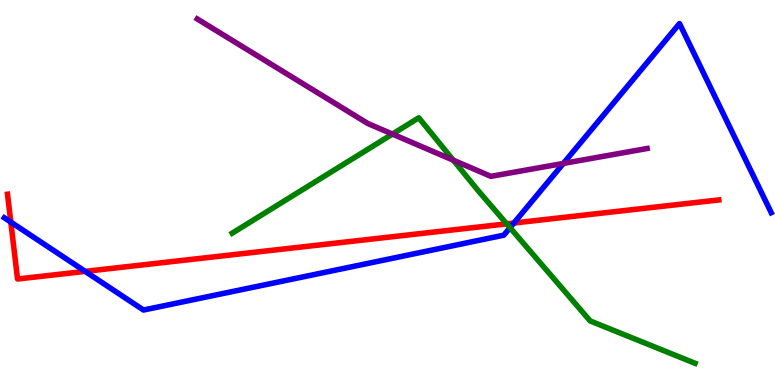[{'lines': ['blue', 'red'], 'intersections': [{'x': 0.139, 'y': 4.23}, {'x': 1.1, 'y': 2.95}, {'x': 6.63, 'y': 4.21}]}, {'lines': ['green', 'red'], 'intersections': [{'x': 6.54, 'y': 4.19}]}, {'lines': ['purple', 'red'], 'intersections': []}, {'lines': ['blue', 'green'], 'intersections': [{'x': 6.58, 'y': 4.09}]}, {'lines': ['blue', 'purple'], 'intersections': [{'x': 7.27, 'y': 5.76}]}, {'lines': ['green', 'purple'], 'intersections': [{'x': 5.06, 'y': 6.52}, {'x': 5.85, 'y': 5.84}]}]